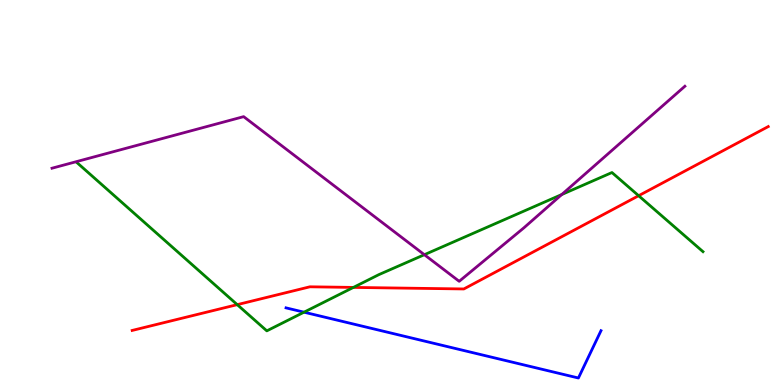[{'lines': ['blue', 'red'], 'intersections': []}, {'lines': ['green', 'red'], 'intersections': [{'x': 3.06, 'y': 2.09}, {'x': 4.56, 'y': 2.53}, {'x': 8.24, 'y': 4.92}]}, {'lines': ['purple', 'red'], 'intersections': []}, {'lines': ['blue', 'green'], 'intersections': [{'x': 3.92, 'y': 1.89}]}, {'lines': ['blue', 'purple'], 'intersections': []}, {'lines': ['green', 'purple'], 'intersections': [{'x': 5.48, 'y': 3.38}, {'x': 7.25, 'y': 4.95}]}]